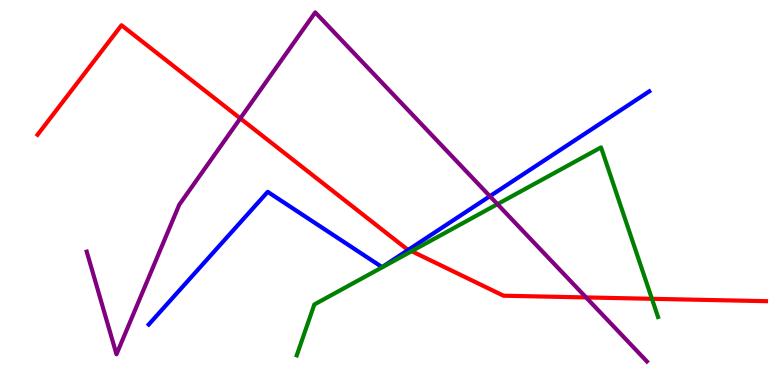[{'lines': ['blue', 'red'], 'intersections': [{'x': 5.27, 'y': 3.51}]}, {'lines': ['green', 'red'], 'intersections': [{'x': 5.31, 'y': 3.48}, {'x': 8.41, 'y': 2.24}]}, {'lines': ['purple', 'red'], 'intersections': [{'x': 3.1, 'y': 6.92}, {'x': 7.56, 'y': 2.27}]}, {'lines': ['blue', 'green'], 'intersections': []}, {'lines': ['blue', 'purple'], 'intersections': [{'x': 6.32, 'y': 4.9}]}, {'lines': ['green', 'purple'], 'intersections': [{'x': 6.42, 'y': 4.7}]}]